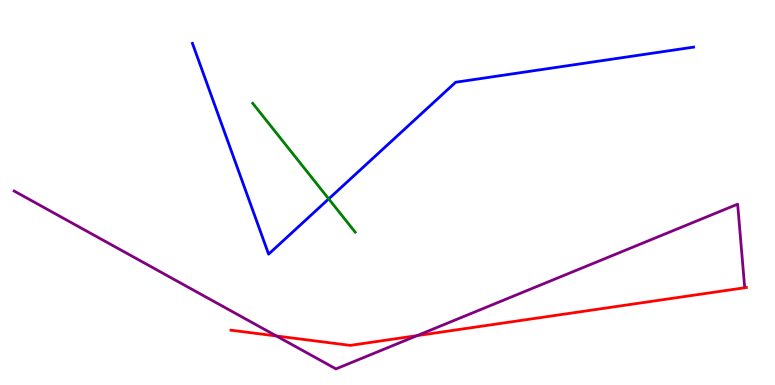[{'lines': ['blue', 'red'], 'intersections': []}, {'lines': ['green', 'red'], 'intersections': []}, {'lines': ['purple', 'red'], 'intersections': [{'x': 3.57, 'y': 1.27}, {'x': 5.38, 'y': 1.28}]}, {'lines': ['blue', 'green'], 'intersections': [{'x': 4.24, 'y': 4.83}]}, {'lines': ['blue', 'purple'], 'intersections': []}, {'lines': ['green', 'purple'], 'intersections': []}]